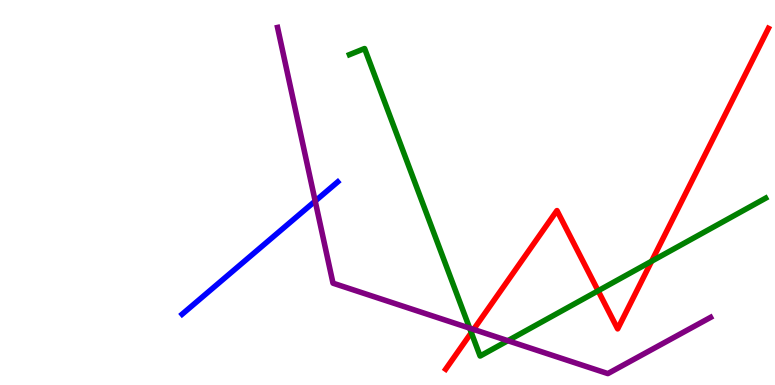[{'lines': ['blue', 'red'], 'intersections': []}, {'lines': ['green', 'red'], 'intersections': [{'x': 6.08, 'y': 1.36}, {'x': 7.72, 'y': 2.45}, {'x': 8.41, 'y': 3.22}]}, {'lines': ['purple', 'red'], 'intersections': [{'x': 6.11, 'y': 1.44}]}, {'lines': ['blue', 'green'], 'intersections': []}, {'lines': ['blue', 'purple'], 'intersections': [{'x': 4.07, 'y': 4.78}]}, {'lines': ['green', 'purple'], 'intersections': [{'x': 6.06, 'y': 1.48}, {'x': 6.55, 'y': 1.15}]}]